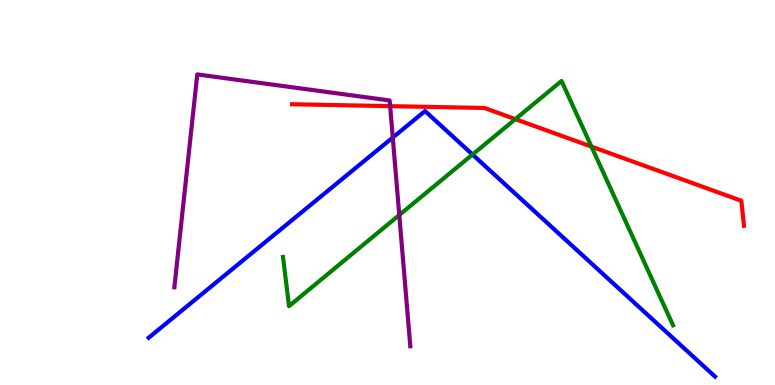[{'lines': ['blue', 'red'], 'intersections': []}, {'lines': ['green', 'red'], 'intersections': [{'x': 6.65, 'y': 6.91}, {'x': 7.63, 'y': 6.19}]}, {'lines': ['purple', 'red'], 'intersections': [{'x': 5.03, 'y': 7.24}]}, {'lines': ['blue', 'green'], 'intersections': [{'x': 6.1, 'y': 5.99}]}, {'lines': ['blue', 'purple'], 'intersections': [{'x': 5.07, 'y': 6.43}]}, {'lines': ['green', 'purple'], 'intersections': [{'x': 5.15, 'y': 4.41}]}]